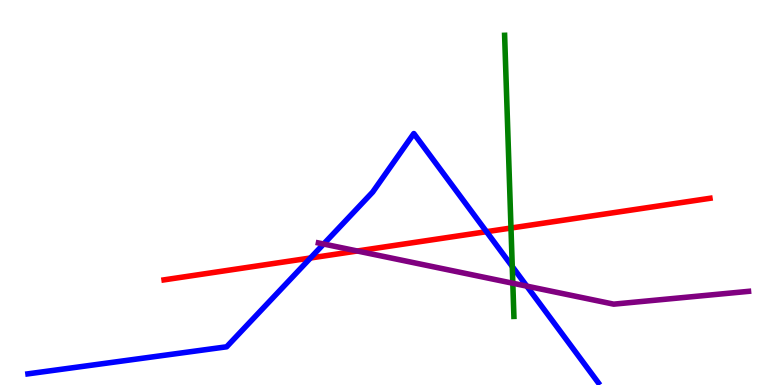[{'lines': ['blue', 'red'], 'intersections': [{'x': 4.01, 'y': 3.3}, {'x': 6.28, 'y': 3.98}]}, {'lines': ['green', 'red'], 'intersections': [{'x': 6.59, 'y': 4.08}]}, {'lines': ['purple', 'red'], 'intersections': [{'x': 4.61, 'y': 3.48}]}, {'lines': ['blue', 'green'], 'intersections': [{'x': 6.61, 'y': 3.08}]}, {'lines': ['blue', 'purple'], 'intersections': [{'x': 4.18, 'y': 3.66}, {'x': 6.8, 'y': 2.57}]}, {'lines': ['green', 'purple'], 'intersections': [{'x': 6.62, 'y': 2.64}]}]